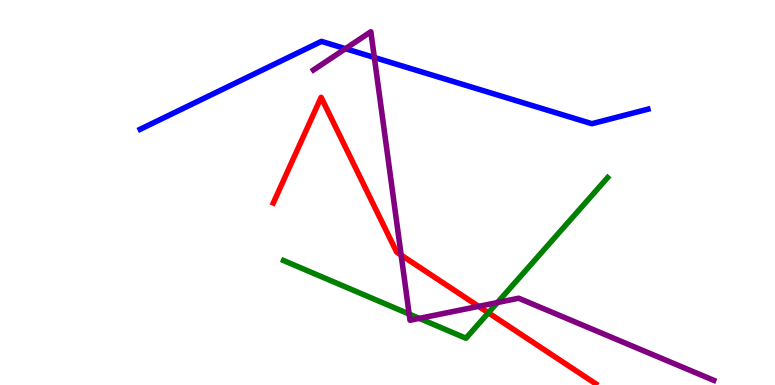[{'lines': ['blue', 'red'], 'intersections': []}, {'lines': ['green', 'red'], 'intersections': [{'x': 6.3, 'y': 1.88}]}, {'lines': ['purple', 'red'], 'intersections': [{'x': 5.18, 'y': 3.37}, {'x': 6.18, 'y': 2.04}]}, {'lines': ['blue', 'green'], 'intersections': []}, {'lines': ['blue', 'purple'], 'intersections': [{'x': 4.46, 'y': 8.74}, {'x': 4.83, 'y': 8.51}]}, {'lines': ['green', 'purple'], 'intersections': [{'x': 5.28, 'y': 1.84}, {'x': 5.41, 'y': 1.73}, {'x': 6.42, 'y': 2.14}]}]